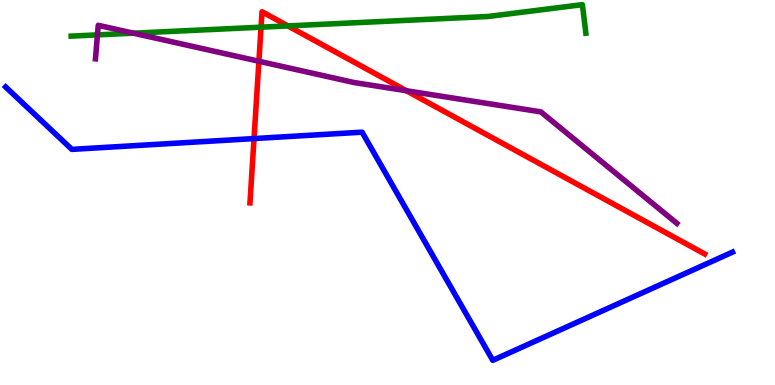[{'lines': ['blue', 'red'], 'intersections': [{'x': 3.28, 'y': 6.4}]}, {'lines': ['green', 'red'], 'intersections': [{'x': 3.37, 'y': 9.29}, {'x': 3.72, 'y': 9.33}]}, {'lines': ['purple', 'red'], 'intersections': [{'x': 3.34, 'y': 8.41}, {'x': 5.24, 'y': 7.64}]}, {'lines': ['blue', 'green'], 'intersections': []}, {'lines': ['blue', 'purple'], 'intersections': []}, {'lines': ['green', 'purple'], 'intersections': [{'x': 1.26, 'y': 9.09}, {'x': 1.72, 'y': 9.14}]}]